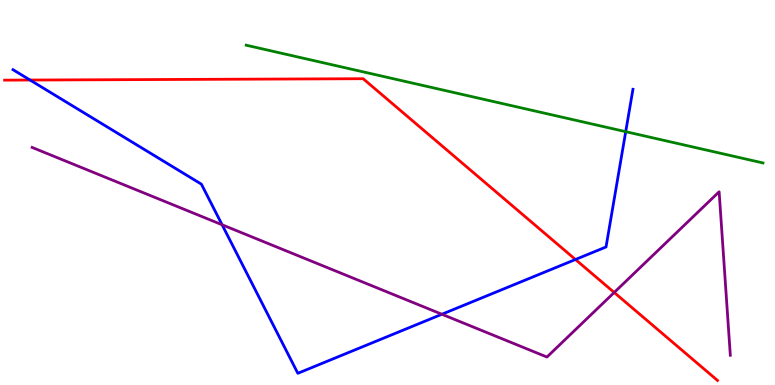[{'lines': ['blue', 'red'], 'intersections': [{'x': 0.388, 'y': 7.92}, {'x': 7.43, 'y': 3.26}]}, {'lines': ['green', 'red'], 'intersections': []}, {'lines': ['purple', 'red'], 'intersections': [{'x': 7.93, 'y': 2.4}]}, {'lines': ['blue', 'green'], 'intersections': [{'x': 8.07, 'y': 6.58}]}, {'lines': ['blue', 'purple'], 'intersections': [{'x': 2.87, 'y': 4.16}, {'x': 5.7, 'y': 1.84}]}, {'lines': ['green', 'purple'], 'intersections': []}]